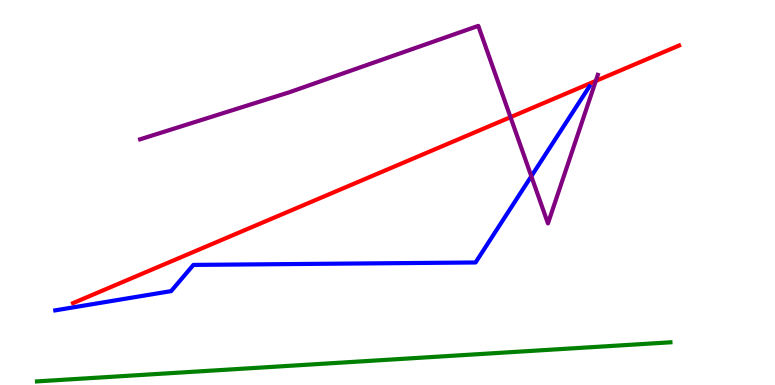[{'lines': ['blue', 'red'], 'intersections': []}, {'lines': ['green', 'red'], 'intersections': []}, {'lines': ['purple', 'red'], 'intersections': [{'x': 6.59, 'y': 6.96}, {'x': 7.69, 'y': 7.9}]}, {'lines': ['blue', 'green'], 'intersections': []}, {'lines': ['blue', 'purple'], 'intersections': [{'x': 6.86, 'y': 5.42}]}, {'lines': ['green', 'purple'], 'intersections': []}]